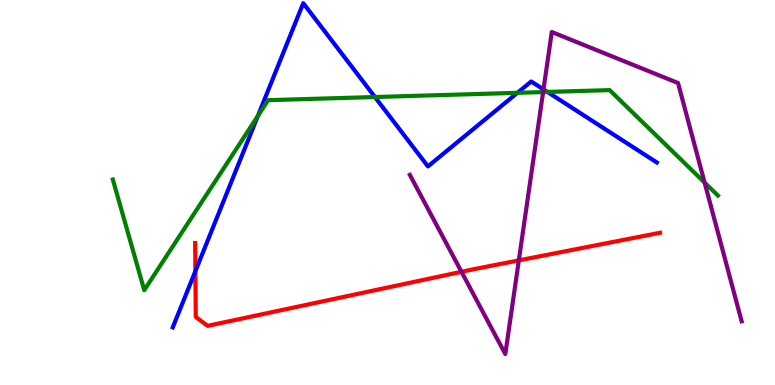[{'lines': ['blue', 'red'], 'intersections': [{'x': 2.52, 'y': 2.96}]}, {'lines': ['green', 'red'], 'intersections': []}, {'lines': ['purple', 'red'], 'intersections': [{'x': 5.95, 'y': 2.94}, {'x': 6.69, 'y': 3.24}]}, {'lines': ['blue', 'green'], 'intersections': [{'x': 3.33, 'y': 6.99}, {'x': 4.84, 'y': 7.48}, {'x': 6.68, 'y': 7.59}, {'x': 7.06, 'y': 7.61}]}, {'lines': ['blue', 'purple'], 'intersections': [{'x': 7.01, 'y': 7.68}]}, {'lines': ['green', 'purple'], 'intersections': [{'x': 7.01, 'y': 7.61}, {'x': 9.09, 'y': 5.26}]}]